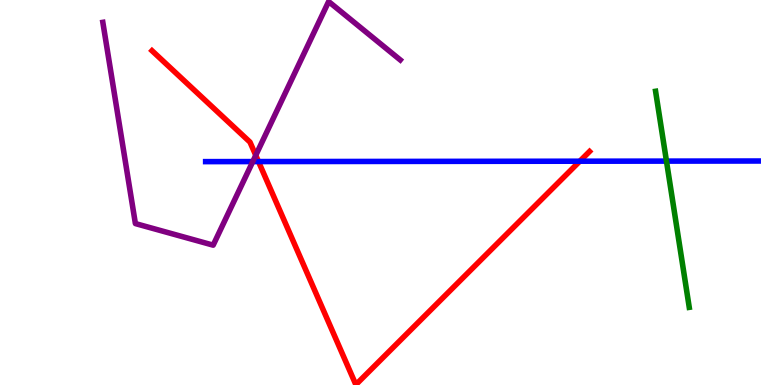[{'lines': ['blue', 'red'], 'intersections': [{'x': 3.34, 'y': 5.8}, {'x': 7.48, 'y': 5.81}]}, {'lines': ['green', 'red'], 'intersections': []}, {'lines': ['purple', 'red'], 'intersections': [{'x': 3.3, 'y': 5.97}]}, {'lines': ['blue', 'green'], 'intersections': [{'x': 8.6, 'y': 5.82}]}, {'lines': ['blue', 'purple'], 'intersections': [{'x': 3.26, 'y': 5.8}]}, {'lines': ['green', 'purple'], 'intersections': []}]